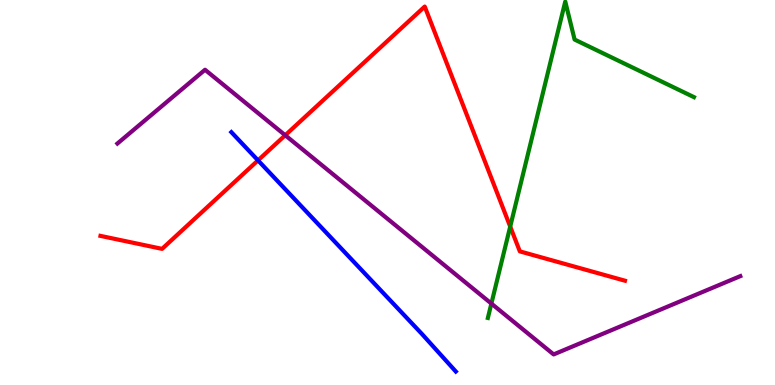[{'lines': ['blue', 'red'], 'intersections': [{'x': 3.33, 'y': 5.83}]}, {'lines': ['green', 'red'], 'intersections': [{'x': 6.58, 'y': 4.11}]}, {'lines': ['purple', 'red'], 'intersections': [{'x': 3.68, 'y': 6.49}]}, {'lines': ['blue', 'green'], 'intersections': []}, {'lines': ['blue', 'purple'], 'intersections': []}, {'lines': ['green', 'purple'], 'intersections': [{'x': 6.34, 'y': 2.11}]}]